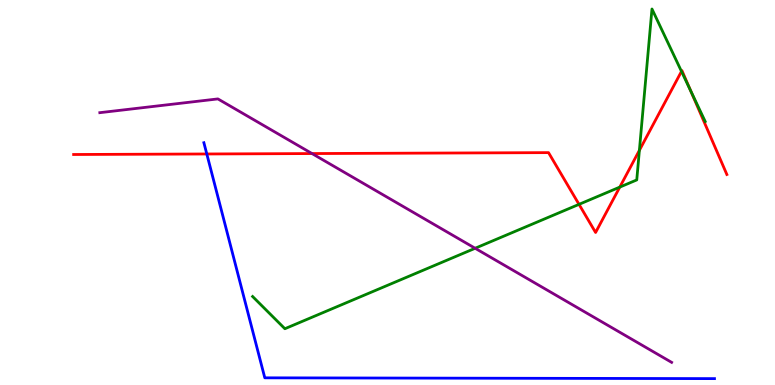[{'lines': ['blue', 'red'], 'intersections': [{'x': 2.67, 'y': 6.0}]}, {'lines': ['green', 'red'], 'intersections': [{'x': 7.47, 'y': 4.69}, {'x': 8.0, 'y': 5.14}, {'x': 8.25, 'y': 6.1}, {'x': 8.79, 'y': 8.15}, {'x': 8.91, 'y': 7.64}]}, {'lines': ['purple', 'red'], 'intersections': [{'x': 4.03, 'y': 6.01}]}, {'lines': ['blue', 'green'], 'intersections': []}, {'lines': ['blue', 'purple'], 'intersections': []}, {'lines': ['green', 'purple'], 'intersections': [{'x': 6.13, 'y': 3.55}]}]